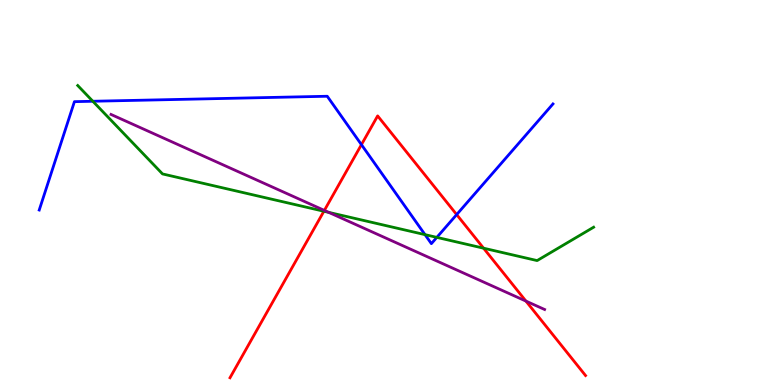[{'lines': ['blue', 'red'], 'intersections': [{'x': 4.66, 'y': 6.24}, {'x': 5.89, 'y': 4.43}]}, {'lines': ['green', 'red'], 'intersections': [{'x': 4.18, 'y': 4.51}, {'x': 6.24, 'y': 3.55}]}, {'lines': ['purple', 'red'], 'intersections': [{'x': 4.19, 'y': 4.53}, {'x': 6.79, 'y': 2.18}]}, {'lines': ['blue', 'green'], 'intersections': [{'x': 1.2, 'y': 7.37}, {'x': 5.48, 'y': 3.91}, {'x': 5.64, 'y': 3.83}]}, {'lines': ['blue', 'purple'], 'intersections': []}, {'lines': ['green', 'purple'], 'intersections': [{'x': 4.24, 'y': 4.48}]}]